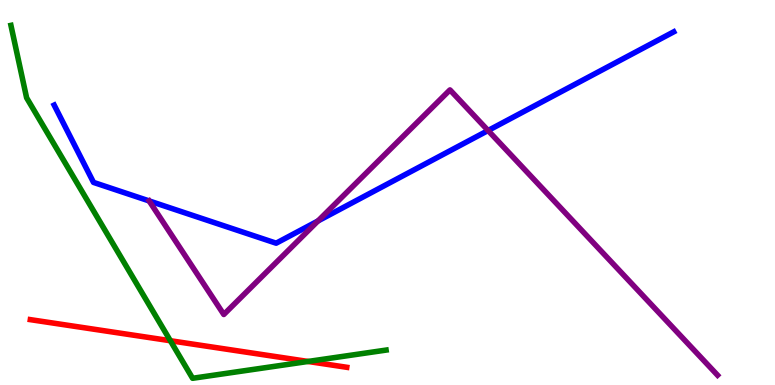[{'lines': ['blue', 'red'], 'intersections': []}, {'lines': ['green', 'red'], 'intersections': [{'x': 2.2, 'y': 1.15}, {'x': 3.97, 'y': 0.611}]}, {'lines': ['purple', 'red'], 'intersections': []}, {'lines': ['blue', 'green'], 'intersections': []}, {'lines': ['blue', 'purple'], 'intersections': [{'x': 1.92, 'y': 4.78}, {'x': 4.1, 'y': 4.26}, {'x': 6.3, 'y': 6.61}]}, {'lines': ['green', 'purple'], 'intersections': []}]